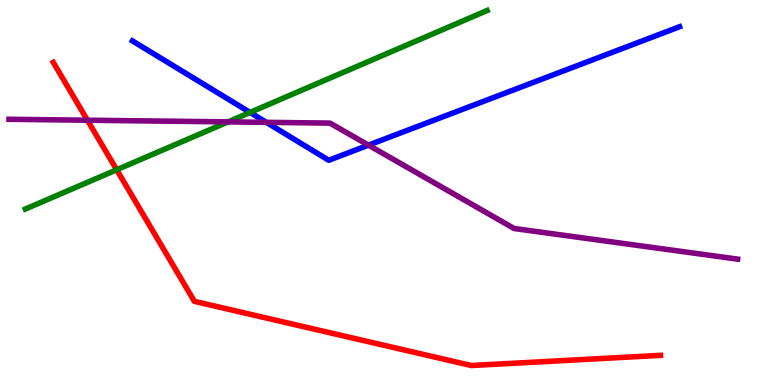[{'lines': ['blue', 'red'], 'intersections': []}, {'lines': ['green', 'red'], 'intersections': [{'x': 1.51, 'y': 5.59}]}, {'lines': ['purple', 'red'], 'intersections': [{'x': 1.13, 'y': 6.88}]}, {'lines': ['blue', 'green'], 'intersections': [{'x': 3.23, 'y': 7.08}]}, {'lines': ['blue', 'purple'], 'intersections': [{'x': 3.44, 'y': 6.82}, {'x': 4.75, 'y': 6.23}]}, {'lines': ['green', 'purple'], 'intersections': [{'x': 2.94, 'y': 6.83}]}]